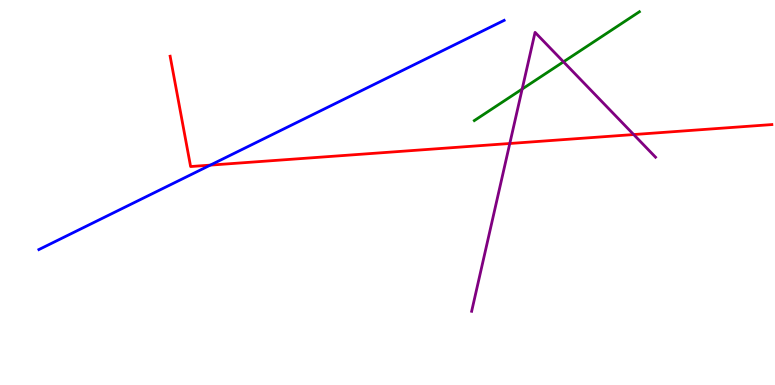[{'lines': ['blue', 'red'], 'intersections': [{'x': 2.71, 'y': 5.71}]}, {'lines': ['green', 'red'], 'intersections': []}, {'lines': ['purple', 'red'], 'intersections': [{'x': 6.58, 'y': 6.27}, {'x': 8.18, 'y': 6.51}]}, {'lines': ['blue', 'green'], 'intersections': []}, {'lines': ['blue', 'purple'], 'intersections': []}, {'lines': ['green', 'purple'], 'intersections': [{'x': 6.74, 'y': 7.69}, {'x': 7.27, 'y': 8.39}]}]